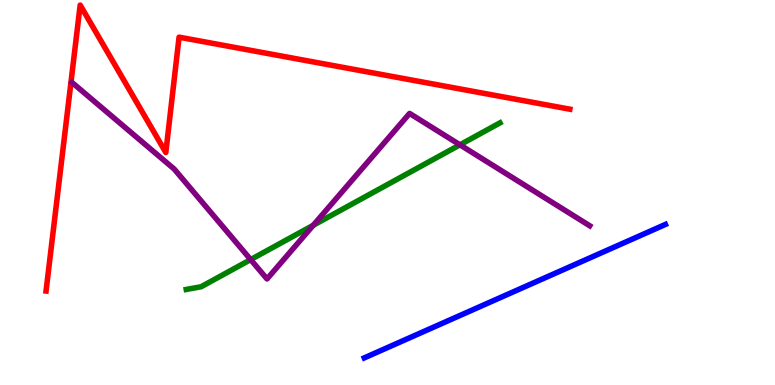[{'lines': ['blue', 'red'], 'intersections': []}, {'lines': ['green', 'red'], 'intersections': []}, {'lines': ['purple', 'red'], 'intersections': []}, {'lines': ['blue', 'green'], 'intersections': []}, {'lines': ['blue', 'purple'], 'intersections': []}, {'lines': ['green', 'purple'], 'intersections': [{'x': 3.23, 'y': 3.26}, {'x': 4.04, 'y': 4.15}, {'x': 5.93, 'y': 6.24}]}]